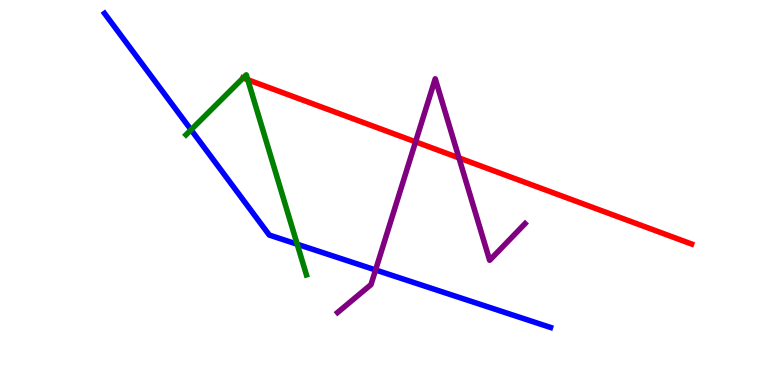[{'lines': ['blue', 'red'], 'intersections': []}, {'lines': ['green', 'red'], 'intersections': [{'x': 3.14, 'y': 7.97}, {'x': 3.2, 'y': 7.93}]}, {'lines': ['purple', 'red'], 'intersections': [{'x': 5.36, 'y': 6.32}, {'x': 5.92, 'y': 5.9}]}, {'lines': ['blue', 'green'], 'intersections': [{'x': 2.47, 'y': 6.63}, {'x': 3.84, 'y': 3.66}]}, {'lines': ['blue', 'purple'], 'intersections': [{'x': 4.85, 'y': 2.99}]}, {'lines': ['green', 'purple'], 'intersections': []}]